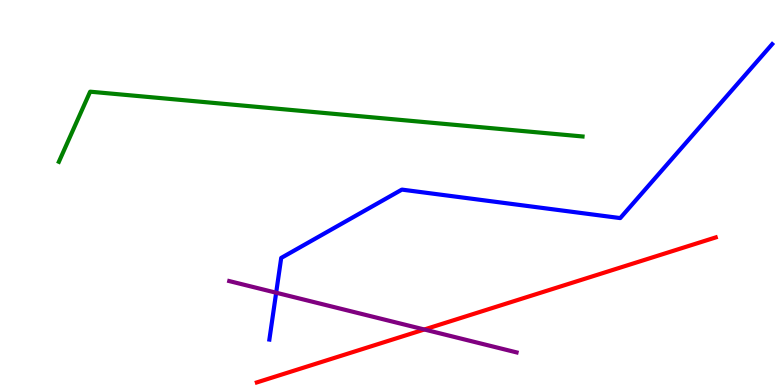[{'lines': ['blue', 'red'], 'intersections': []}, {'lines': ['green', 'red'], 'intersections': []}, {'lines': ['purple', 'red'], 'intersections': [{'x': 5.48, 'y': 1.44}]}, {'lines': ['blue', 'green'], 'intersections': []}, {'lines': ['blue', 'purple'], 'intersections': [{'x': 3.56, 'y': 2.4}]}, {'lines': ['green', 'purple'], 'intersections': []}]